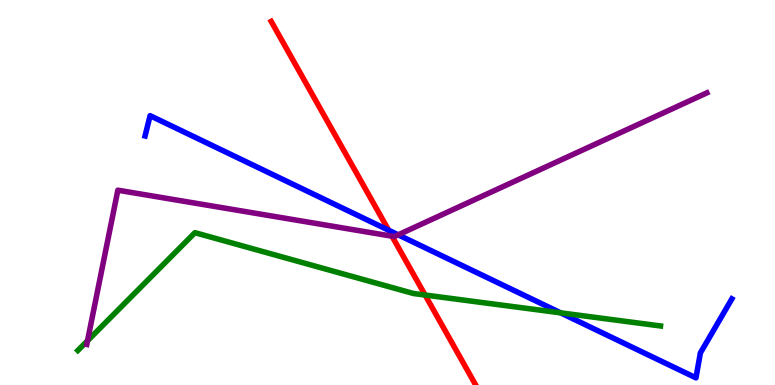[{'lines': ['blue', 'red'], 'intersections': [{'x': 5.01, 'y': 4.02}]}, {'lines': ['green', 'red'], 'intersections': [{'x': 5.49, 'y': 2.34}]}, {'lines': ['purple', 'red'], 'intersections': [{'x': 5.06, 'y': 3.87}]}, {'lines': ['blue', 'green'], 'intersections': [{'x': 7.23, 'y': 1.87}]}, {'lines': ['blue', 'purple'], 'intersections': [{'x': 5.14, 'y': 3.9}]}, {'lines': ['green', 'purple'], 'intersections': [{'x': 1.13, 'y': 1.15}]}]